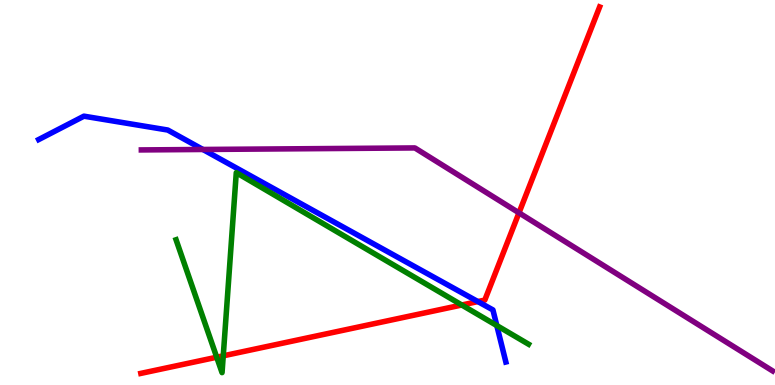[{'lines': ['blue', 'red'], 'intersections': [{'x': 6.17, 'y': 2.17}]}, {'lines': ['green', 'red'], 'intersections': [{'x': 2.8, 'y': 0.722}, {'x': 2.88, 'y': 0.758}, {'x': 5.96, 'y': 2.08}]}, {'lines': ['purple', 'red'], 'intersections': [{'x': 6.7, 'y': 4.47}]}, {'lines': ['blue', 'green'], 'intersections': [{'x': 6.41, 'y': 1.54}]}, {'lines': ['blue', 'purple'], 'intersections': [{'x': 2.62, 'y': 6.12}]}, {'lines': ['green', 'purple'], 'intersections': []}]